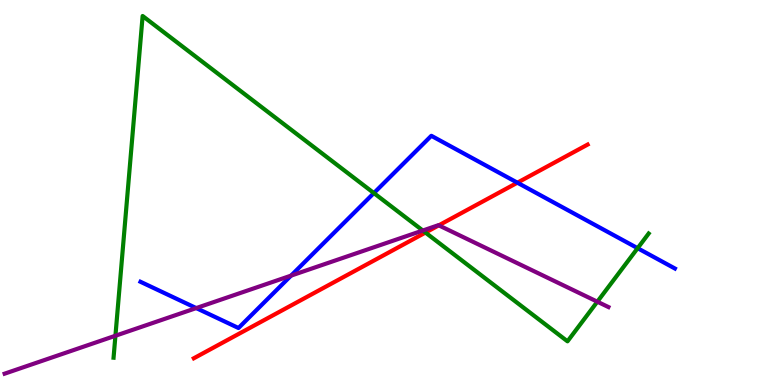[{'lines': ['blue', 'red'], 'intersections': [{'x': 6.68, 'y': 5.25}]}, {'lines': ['green', 'red'], 'intersections': [{'x': 5.49, 'y': 3.96}]}, {'lines': ['purple', 'red'], 'intersections': [{'x': 5.66, 'y': 4.15}]}, {'lines': ['blue', 'green'], 'intersections': [{'x': 4.82, 'y': 4.99}, {'x': 8.23, 'y': 3.55}]}, {'lines': ['blue', 'purple'], 'intersections': [{'x': 2.53, 'y': 2.0}, {'x': 3.76, 'y': 2.84}]}, {'lines': ['green', 'purple'], 'intersections': [{'x': 1.49, 'y': 1.28}, {'x': 5.46, 'y': 4.01}, {'x': 7.71, 'y': 2.16}]}]